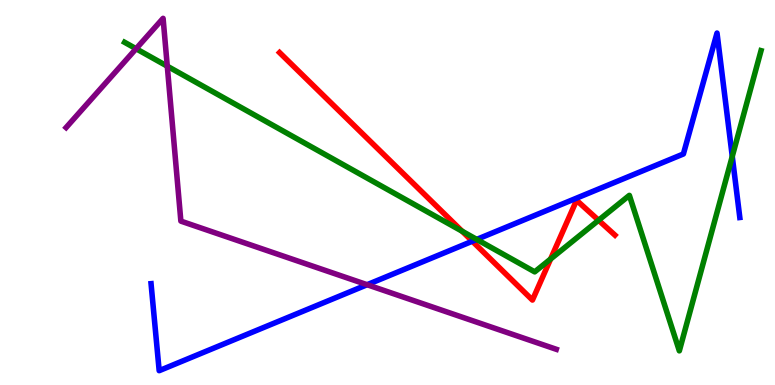[{'lines': ['blue', 'red'], 'intersections': [{'x': 6.09, 'y': 3.73}]}, {'lines': ['green', 'red'], 'intersections': [{'x': 5.96, 'y': 3.99}, {'x': 7.1, 'y': 3.27}, {'x': 7.72, 'y': 4.28}]}, {'lines': ['purple', 'red'], 'intersections': []}, {'lines': ['blue', 'green'], 'intersections': [{'x': 6.15, 'y': 3.78}, {'x': 9.45, 'y': 5.94}]}, {'lines': ['blue', 'purple'], 'intersections': [{'x': 4.74, 'y': 2.6}]}, {'lines': ['green', 'purple'], 'intersections': [{'x': 1.76, 'y': 8.73}, {'x': 2.16, 'y': 8.28}]}]